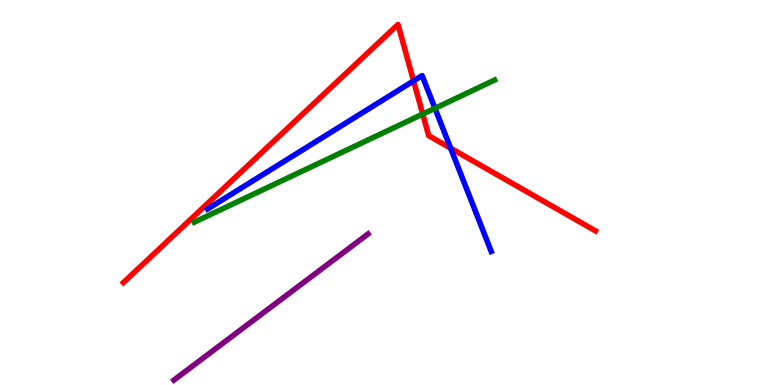[{'lines': ['blue', 'red'], 'intersections': [{'x': 5.34, 'y': 7.9}, {'x': 5.81, 'y': 6.15}]}, {'lines': ['green', 'red'], 'intersections': [{'x': 5.45, 'y': 7.04}]}, {'lines': ['purple', 'red'], 'intersections': []}, {'lines': ['blue', 'green'], 'intersections': [{'x': 5.61, 'y': 7.19}]}, {'lines': ['blue', 'purple'], 'intersections': []}, {'lines': ['green', 'purple'], 'intersections': []}]